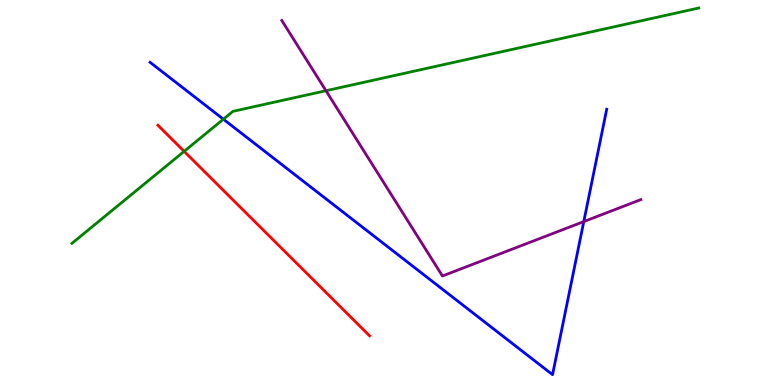[{'lines': ['blue', 'red'], 'intersections': []}, {'lines': ['green', 'red'], 'intersections': [{'x': 2.38, 'y': 6.07}]}, {'lines': ['purple', 'red'], 'intersections': []}, {'lines': ['blue', 'green'], 'intersections': [{'x': 2.88, 'y': 6.9}]}, {'lines': ['blue', 'purple'], 'intersections': [{'x': 7.53, 'y': 4.24}]}, {'lines': ['green', 'purple'], 'intersections': [{'x': 4.21, 'y': 7.64}]}]